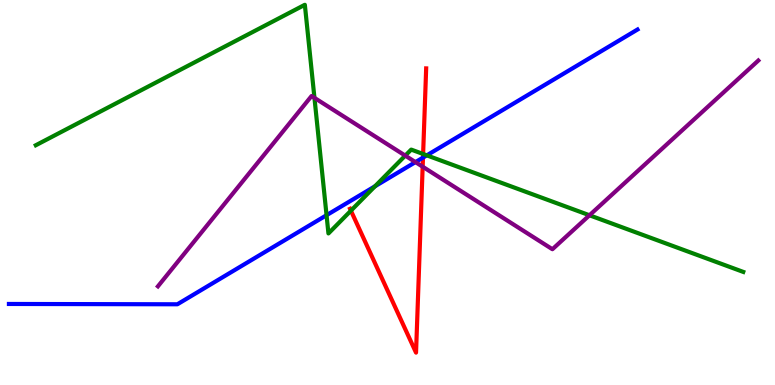[{'lines': ['blue', 'red'], 'intersections': [{'x': 5.46, 'y': 5.91}]}, {'lines': ['green', 'red'], 'intersections': [{'x': 4.53, 'y': 4.53}, {'x': 5.46, 'y': 6.0}]}, {'lines': ['purple', 'red'], 'intersections': [{'x': 5.45, 'y': 5.67}]}, {'lines': ['blue', 'green'], 'intersections': [{'x': 4.21, 'y': 4.41}, {'x': 4.84, 'y': 5.16}, {'x': 5.51, 'y': 5.97}]}, {'lines': ['blue', 'purple'], 'intersections': [{'x': 5.36, 'y': 5.79}]}, {'lines': ['green', 'purple'], 'intersections': [{'x': 4.06, 'y': 7.46}, {'x': 5.23, 'y': 5.96}, {'x': 7.61, 'y': 4.41}]}]